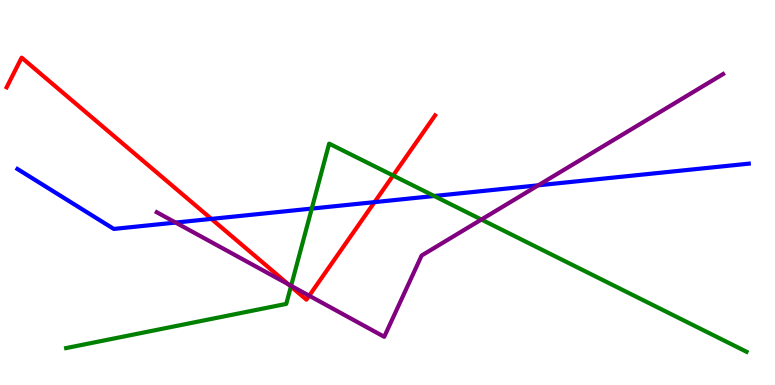[{'lines': ['blue', 'red'], 'intersections': [{'x': 2.73, 'y': 4.31}, {'x': 4.83, 'y': 4.75}]}, {'lines': ['green', 'red'], 'intersections': [{'x': 3.75, 'y': 2.56}, {'x': 5.07, 'y': 5.44}]}, {'lines': ['purple', 'red'], 'intersections': [{'x': 3.72, 'y': 2.62}, {'x': 3.99, 'y': 2.32}]}, {'lines': ['blue', 'green'], 'intersections': [{'x': 4.02, 'y': 4.58}, {'x': 5.6, 'y': 4.91}]}, {'lines': ['blue', 'purple'], 'intersections': [{'x': 2.27, 'y': 4.22}, {'x': 6.95, 'y': 5.19}]}, {'lines': ['green', 'purple'], 'intersections': [{'x': 3.76, 'y': 2.58}, {'x': 6.21, 'y': 4.3}]}]